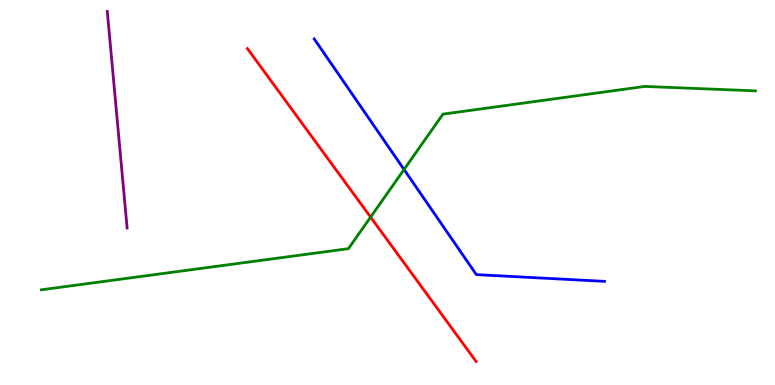[{'lines': ['blue', 'red'], 'intersections': []}, {'lines': ['green', 'red'], 'intersections': [{'x': 4.78, 'y': 4.36}]}, {'lines': ['purple', 'red'], 'intersections': []}, {'lines': ['blue', 'green'], 'intersections': [{'x': 5.21, 'y': 5.6}]}, {'lines': ['blue', 'purple'], 'intersections': []}, {'lines': ['green', 'purple'], 'intersections': []}]